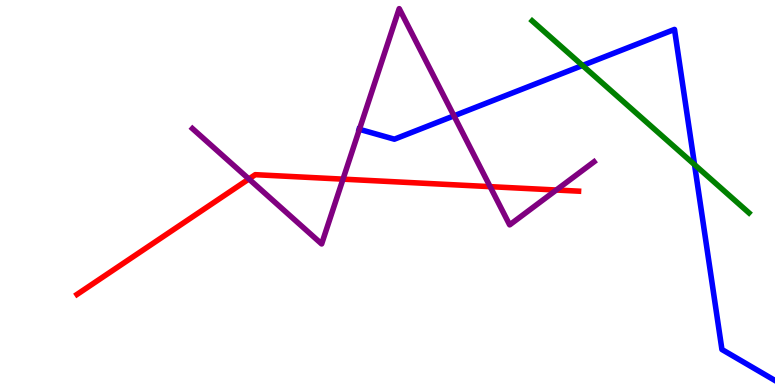[{'lines': ['blue', 'red'], 'intersections': []}, {'lines': ['green', 'red'], 'intersections': []}, {'lines': ['purple', 'red'], 'intersections': [{'x': 3.21, 'y': 5.35}, {'x': 4.43, 'y': 5.35}, {'x': 6.32, 'y': 5.15}, {'x': 7.18, 'y': 5.06}]}, {'lines': ['blue', 'green'], 'intersections': [{'x': 7.52, 'y': 8.3}, {'x': 8.96, 'y': 5.72}]}, {'lines': ['blue', 'purple'], 'intersections': [{'x': 4.64, 'y': 6.64}, {'x': 5.86, 'y': 6.99}]}, {'lines': ['green', 'purple'], 'intersections': []}]